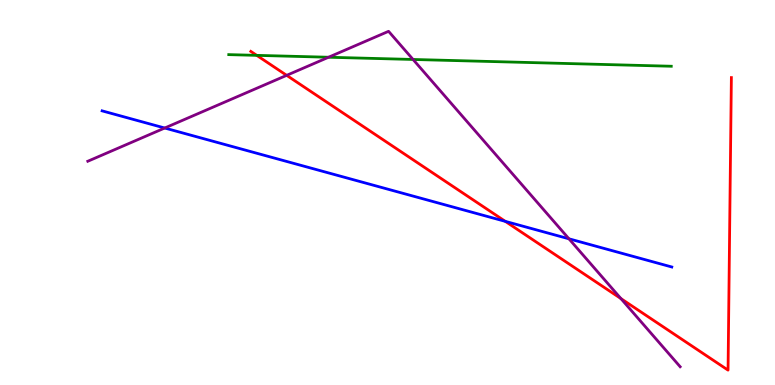[{'lines': ['blue', 'red'], 'intersections': [{'x': 6.52, 'y': 4.25}]}, {'lines': ['green', 'red'], 'intersections': [{'x': 3.31, 'y': 8.56}]}, {'lines': ['purple', 'red'], 'intersections': [{'x': 3.7, 'y': 8.04}, {'x': 8.01, 'y': 2.24}]}, {'lines': ['blue', 'green'], 'intersections': []}, {'lines': ['blue', 'purple'], 'intersections': [{'x': 2.13, 'y': 6.67}, {'x': 7.34, 'y': 3.8}]}, {'lines': ['green', 'purple'], 'intersections': [{'x': 4.24, 'y': 8.51}, {'x': 5.33, 'y': 8.46}]}]